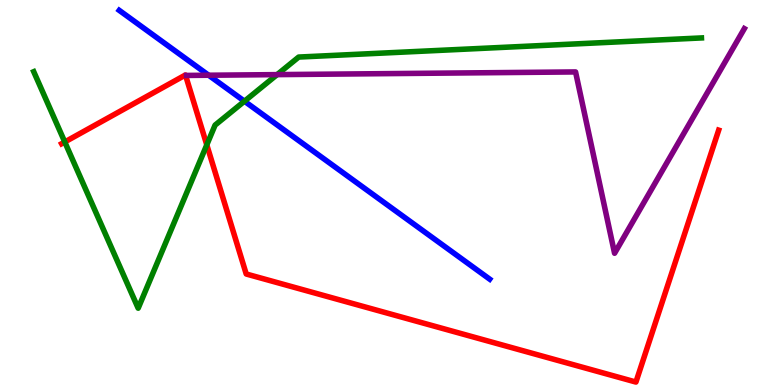[{'lines': ['blue', 'red'], 'intersections': []}, {'lines': ['green', 'red'], 'intersections': [{'x': 0.836, 'y': 6.31}, {'x': 2.67, 'y': 6.24}]}, {'lines': ['purple', 'red'], 'intersections': []}, {'lines': ['blue', 'green'], 'intersections': [{'x': 3.15, 'y': 7.37}]}, {'lines': ['blue', 'purple'], 'intersections': [{'x': 2.69, 'y': 8.05}]}, {'lines': ['green', 'purple'], 'intersections': [{'x': 3.58, 'y': 8.06}]}]